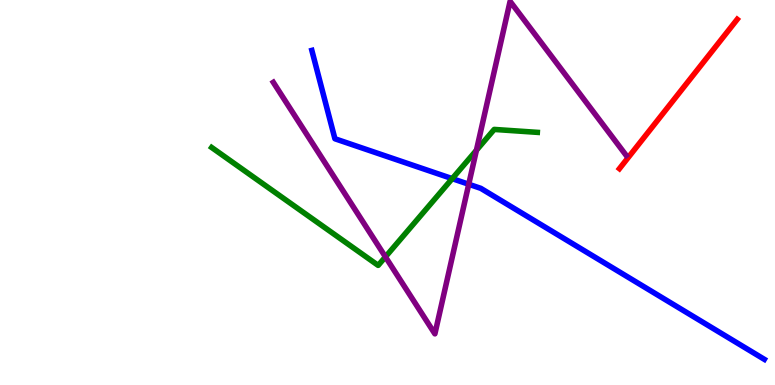[{'lines': ['blue', 'red'], 'intersections': []}, {'lines': ['green', 'red'], 'intersections': []}, {'lines': ['purple', 'red'], 'intersections': []}, {'lines': ['blue', 'green'], 'intersections': [{'x': 5.84, 'y': 5.36}]}, {'lines': ['blue', 'purple'], 'intersections': [{'x': 6.05, 'y': 5.21}]}, {'lines': ['green', 'purple'], 'intersections': [{'x': 4.97, 'y': 3.33}, {'x': 6.15, 'y': 6.1}]}]